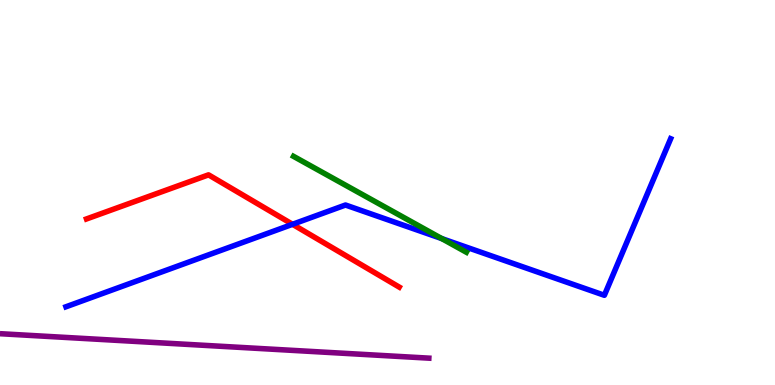[{'lines': ['blue', 'red'], 'intersections': [{'x': 3.77, 'y': 4.17}]}, {'lines': ['green', 'red'], 'intersections': []}, {'lines': ['purple', 'red'], 'intersections': []}, {'lines': ['blue', 'green'], 'intersections': [{'x': 5.7, 'y': 3.8}]}, {'lines': ['blue', 'purple'], 'intersections': []}, {'lines': ['green', 'purple'], 'intersections': []}]